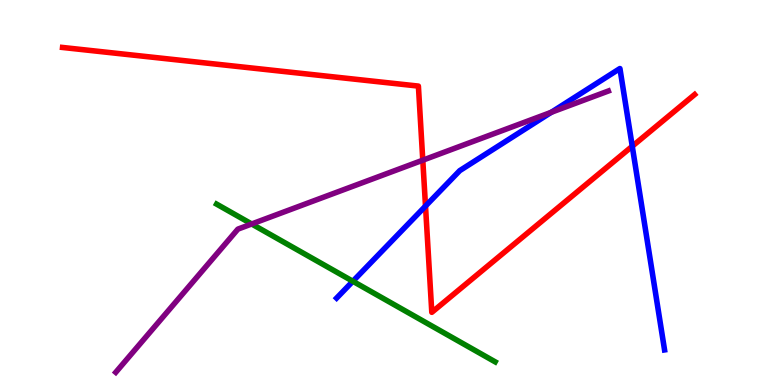[{'lines': ['blue', 'red'], 'intersections': [{'x': 5.49, 'y': 4.65}, {'x': 8.16, 'y': 6.2}]}, {'lines': ['green', 'red'], 'intersections': []}, {'lines': ['purple', 'red'], 'intersections': [{'x': 5.46, 'y': 5.84}]}, {'lines': ['blue', 'green'], 'intersections': [{'x': 4.55, 'y': 2.69}]}, {'lines': ['blue', 'purple'], 'intersections': [{'x': 7.11, 'y': 7.08}]}, {'lines': ['green', 'purple'], 'intersections': [{'x': 3.25, 'y': 4.18}]}]